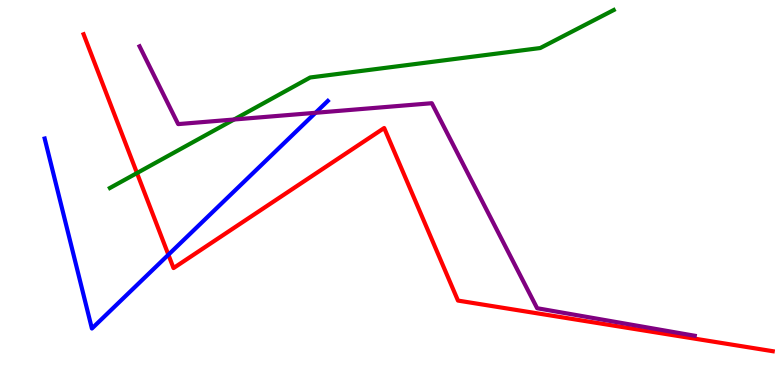[{'lines': ['blue', 'red'], 'intersections': [{'x': 2.17, 'y': 3.38}]}, {'lines': ['green', 'red'], 'intersections': [{'x': 1.77, 'y': 5.51}]}, {'lines': ['purple', 'red'], 'intersections': []}, {'lines': ['blue', 'green'], 'intersections': []}, {'lines': ['blue', 'purple'], 'intersections': [{'x': 4.07, 'y': 7.07}]}, {'lines': ['green', 'purple'], 'intersections': [{'x': 3.02, 'y': 6.9}]}]